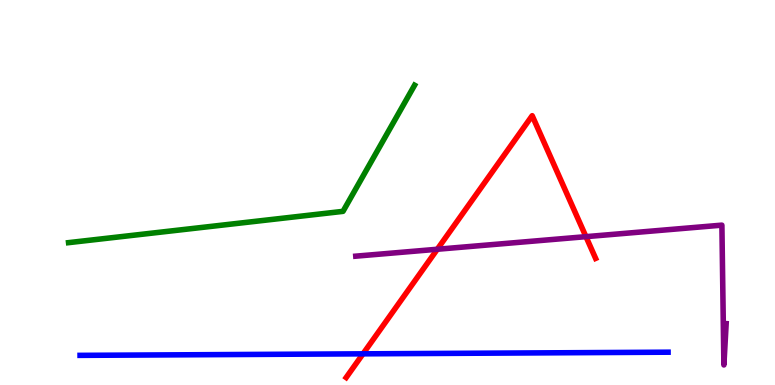[{'lines': ['blue', 'red'], 'intersections': [{'x': 4.68, 'y': 0.809}]}, {'lines': ['green', 'red'], 'intersections': []}, {'lines': ['purple', 'red'], 'intersections': [{'x': 5.64, 'y': 3.53}, {'x': 7.56, 'y': 3.85}]}, {'lines': ['blue', 'green'], 'intersections': []}, {'lines': ['blue', 'purple'], 'intersections': []}, {'lines': ['green', 'purple'], 'intersections': []}]